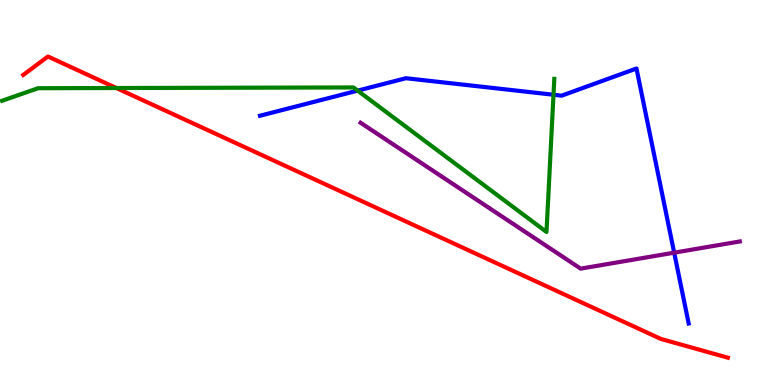[{'lines': ['blue', 'red'], 'intersections': []}, {'lines': ['green', 'red'], 'intersections': [{'x': 1.5, 'y': 7.71}]}, {'lines': ['purple', 'red'], 'intersections': []}, {'lines': ['blue', 'green'], 'intersections': [{'x': 4.61, 'y': 7.65}, {'x': 7.14, 'y': 7.54}]}, {'lines': ['blue', 'purple'], 'intersections': [{'x': 8.7, 'y': 3.44}]}, {'lines': ['green', 'purple'], 'intersections': []}]